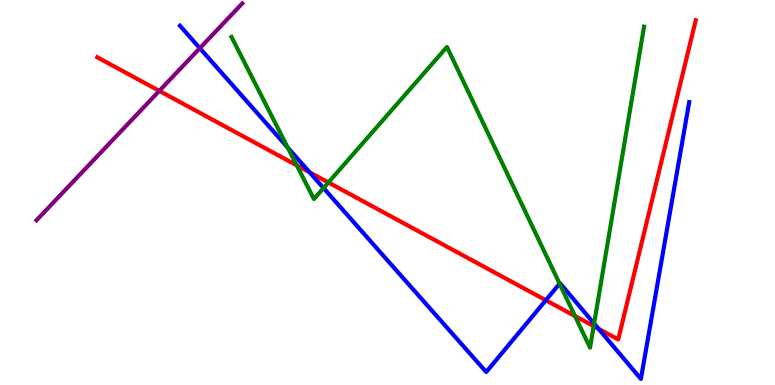[{'lines': ['blue', 'red'], 'intersections': [{'x': 3.99, 'y': 5.53}, {'x': 7.04, 'y': 2.2}, {'x': 7.72, 'y': 1.46}]}, {'lines': ['green', 'red'], 'intersections': [{'x': 3.83, 'y': 5.71}, {'x': 4.24, 'y': 5.26}, {'x': 7.42, 'y': 1.79}, {'x': 7.66, 'y': 1.53}]}, {'lines': ['purple', 'red'], 'intersections': [{'x': 2.06, 'y': 7.64}]}, {'lines': ['blue', 'green'], 'intersections': [{'x': 3.71, 'y': 6.17}, {'x': 4.17, 'y': 5.12}, {'x': 7.22, 'y': 2.63}, {'x': 7.67, 'y': 1.6}]}, {'lines': ['blue', 'purple'], 'intersections': [{'x': 2.58, 'y': 8.75}]}, {'lines': ['green', 'purple'], 'intersections': []}]